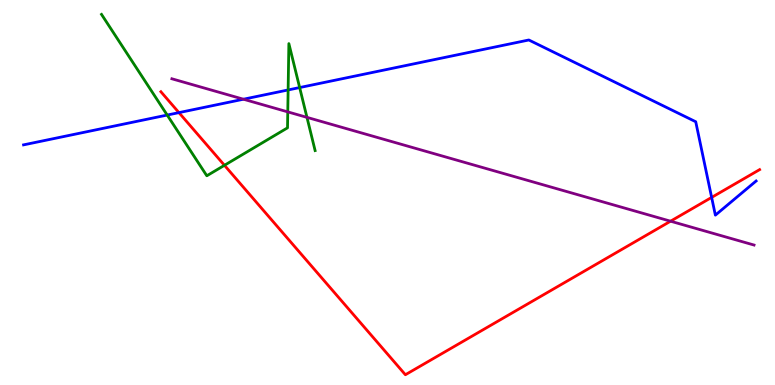[{'lines': ['blue', 'red'], 'intersections': [{'x': 2.31, 'y': 7.07}, {'x': 9.18, 'y': 4.87}]}, {'lines': ['green', 'red'], 'intersections': [{'x': 2.9, 'y': 5.71}]}, {'lines': ['purple', 'red'], 'intersections': [{'x': 8.65, 'y': 4.25}]}, {'lines': ['blue', 'green'], 'intersections': [{'x': 2.16, 'y': 7.01}, {'x': 3.72, 'y': 7.66}, {'x': 3.87, 'y': 7.73}]}, {'lines': ['blue', 'purple'], 'intersections': [{'x': 3.14, 'y': 7.42}]}, {'lines': ['green', 'purple'], 'intersections': [{'x': 3.71, 'y': 7.09}, {'x': 3.96, 'y': 6.95}]}]